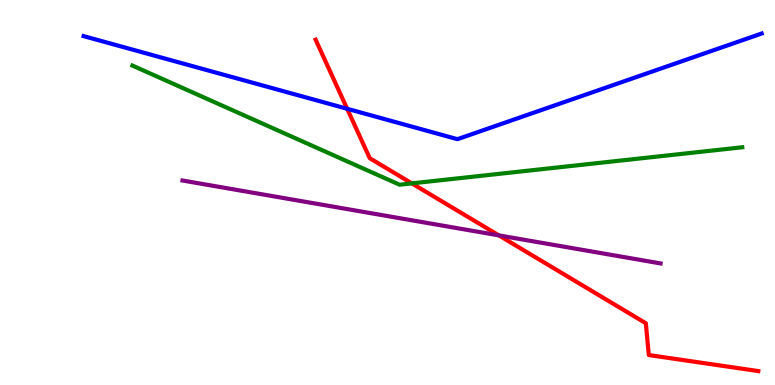[{'lines': ['blue', 'red'], 'intersections': [{'x': 4.48, 'y': 7.17}]}, {'lines': ['green', 'red'], 'intersections': [{'x': 5.31, 'y': 5.24}]}, {'lines': ['purple', 'red'], 'intersections': [{'x': 6.44, 'y': 3.89}]}, {'lines': ['blue', 'green'], 'intersections': []}, {'lines': ['blue', 'purple'], 'intersections': []}, {'lines': ['green', 'purple'], 'intersections': []}]